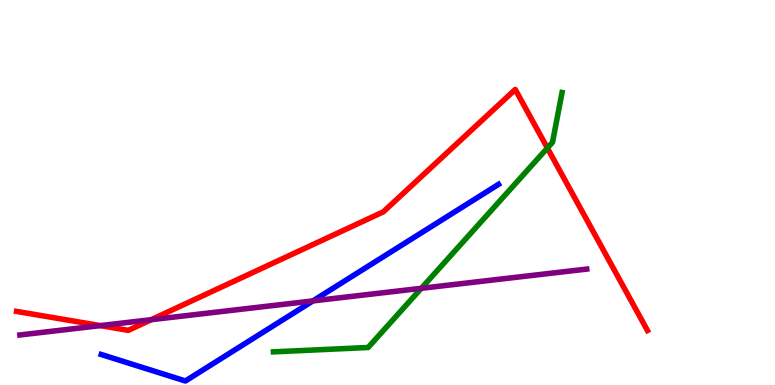[{'lines': ['blue', 'red'], 'intersections': []}, {'lines': ['green', 'red'], 'intersections': [{'x': 7.06, 'y': 6.16}]}, {'lines': ['purple', 'red'], 'intersections': [{'x': 1.29, 'y': 1.54}, {'x': 1.95, 'y': 1.7}]}, {'lines': ['blue', 'green'], 'intersections': []}, {'lines': ['blue', 'purple'], 'intersections': [{'x': 4.04, 'y': 2.18}]}, {'lines': ['green', 'purple'], 'intersections': [{'x': 5.44, 'y': 2.51}]}]